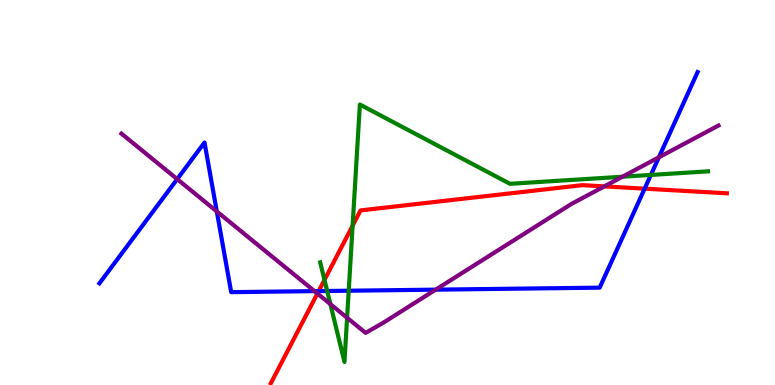[{'lines': ['blue', 'red'], 'intersections': [{'x': 4.11, 'y': 2.44}, {'x': 8.32, 'y': 5.1}]}, {'lines': ['green', 'red'], 'intersections': [{'x': 4.19, 'y': 2.73}, {'x': 4.55, 'y': 4.14}]}, {'lines': ['purple', 'red'], 'intersections': [{'x': 4.1, 'y': 2.38}, {'x': 7.8, 'y': 5.16}]}, {'lines': ['blue', 'green'], 'intersections': [{'x': 4.22, 'y': 2.44}, {'x': 4.5, 'y': 2.45}, {'x': 8.4, 'y': 5.46}]}, {'lines': ['blue', 'purple'], 'intersections': [{'x': 2.29, 'y': 5.35}, {'x': 2.8, 'y': 4.51}, {'x': 4.06, 'y': 2.44}, {'x': 5.62, 'y': 2.48}, {'x': 8.5, 'y': 5.91}]}, {'lines': ['green', 'purple'], 'intersections': [{'x': 4.26, 'y': 2.1}, {'x': 4.48, 'y': 1.75}, {'x': 8.03, 'y': 5.41}]}]